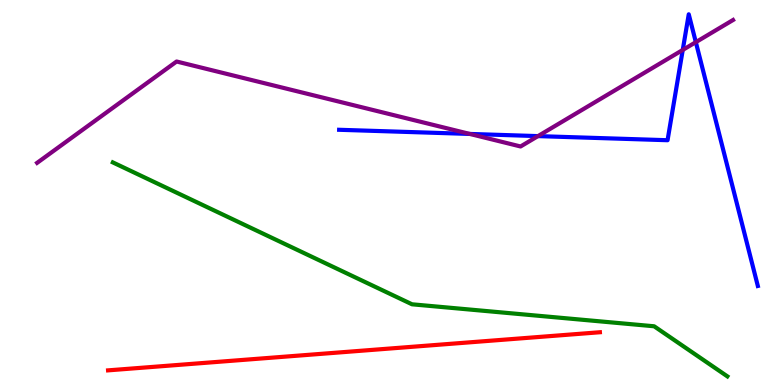[{'lines': ['blue', 'red'], 'intersections': []}, {'lines': ['green', 'red'], 'intersections': []}, {'lines': ['purple', 'red'], 'intersections': []}, {'lines': ['blue', 'green'], 'intersections': []}, {'lines': ['blue', 'purple'], 'intersections': [{'x': 6.06, 'y': 6.52}, {'x': 6.94, 'y': 6.46}, {'x': 8.81, 'y': 8.7}, {'x': 8.98, 'y': 8.91}]}, {'lines': ['green', 'purple'], 'intersections': []}]